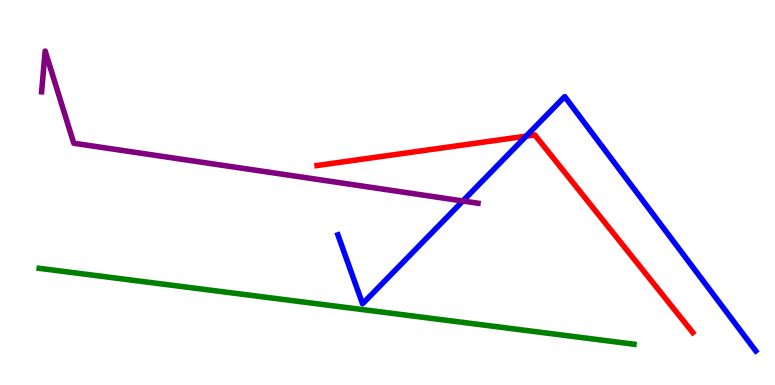[{'lines': ['blue', 'red'], 'intersections': [{'x': 6.79, 'y': 6.46}]}, {'lines': ['green', 'red'], 'intersections': []}, {'lines': ['purple', 'red'], 'intersections': []}, {'lines': ['blue', 'green'], 'intersections': []}, {'lines': ['blue', 'purple'], 'intersections': [{'x': 5.97, 'y': 4.78}]}, {'lines': ['green', 'purple'], 'intersections': []}]